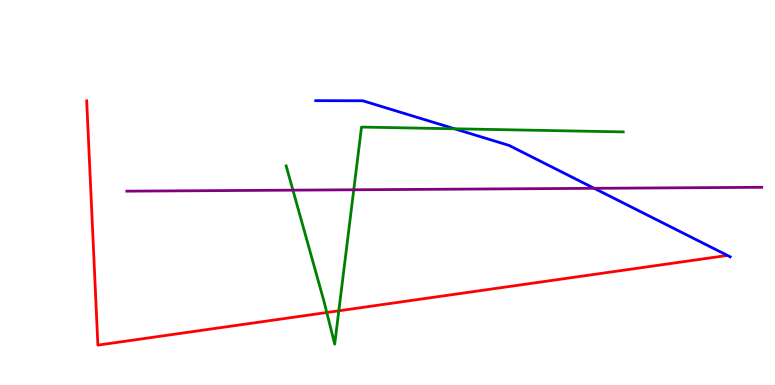[{'lines': ['blue', 'red'], 'intersections': []}, {'lines': ['green', 'red'], 'intersections': [{'x': 4.22, 'y': 1.88}, {'x': 4.37, 'y': 1.93}]}, {'lines': ['purple', 'red'], 'intersections': []}, {'lines': ['blue', 'green'], 'intersections': [{'x': 5.87, 'y': 6.65}]}, {'lines': ['blue', 'purple'], 'intersections': [{'x': 7.67, 'y': 5.11}]}, {'lines': ['green', 'purple'], 'intersections': [{'x': 3.78, 'y': 5.06}, {'x': 4.56, 'y': 5.07}]}]